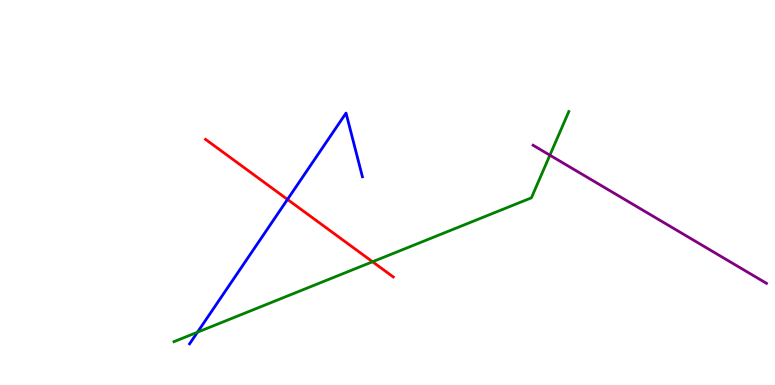[{'lines': ['blue', 'red'], 'intersections': [{'x': 3.71, 'y': 4.82}]}, {'lines': ['green', 'red'], 'intersections': [{'x': 4.81, 'y': 3.2}]}, {'lines': ['purple', 'red'], 'intersections': []}, {'lines': ['blue', 'green'], 'intersections': [{'x': 2.55, 'y': 1.37}]}, {'lines': ['blue', 'purple'], 'intersections': []}, {'lines': ['green', 'purple'], 'intersections': [{'x': 7.1, 'y': 5.97}]}]